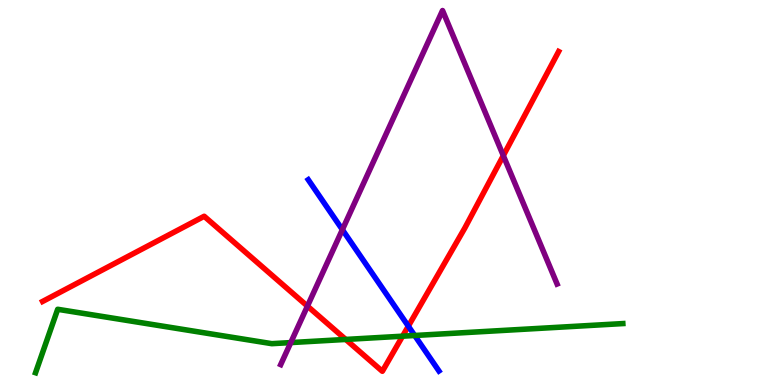[{'lines': ['blue', 'red'], 'intersections': [{'x': 5.27, 'y': 1.53}]}, {'lines': ['green', 'red'], 'intersections': [{'x': 4.46, 'y': 1.18}, {'x': 5.19, 'y': 1.27}]}, {'lines': ['purple', 'red'], 'intersections': [{'x': 3.97, 'y': 2.05}, {'x': 6.49, 'y': 5.96}]}, {'lines': ['blue', 'green'], 'intersections': [{'x': 5.35, 'y': 1.29}]}, {'lines': ['blue', 'purple'], 'intersections': [{'x': 4.42, 'y': 4.03}]}, {'lines': ['green', 'purple'], 'intersections': [{'x': 3.75, 'y': 1.1}]}]